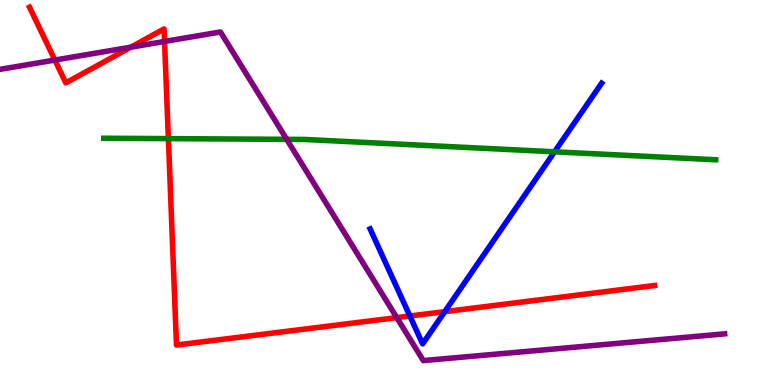[{'lines': ['blue', 'red'], 'intersections': [{'x': 5.29, 'y': 1.79}, {'x': 5.74, 'y': 1.91}]}, {'lines': ['green', 'red'], 'intersections': [{'x': 2.17, 'y': 6.4}]}, {'lines': ['purple', 'red'], 'intersections': [{'x': 0.708, 'y': 8.44}, {'x': 1.69, 'y': 8.77}, {'x': 2.12, 'y': 8.92}, {'x': 5.12, 'y': 1.75}]}, {'lines': ['blue', 'green'], 'intersections': [{'x': 7.16, 'y': 6.06}]}, {'lines': ['blue', 'purple'], 'intersections': []}, {'lines': ['green', 'purple'], 'intersections': [{'x': 3.7, 'y': 6.38}]}]